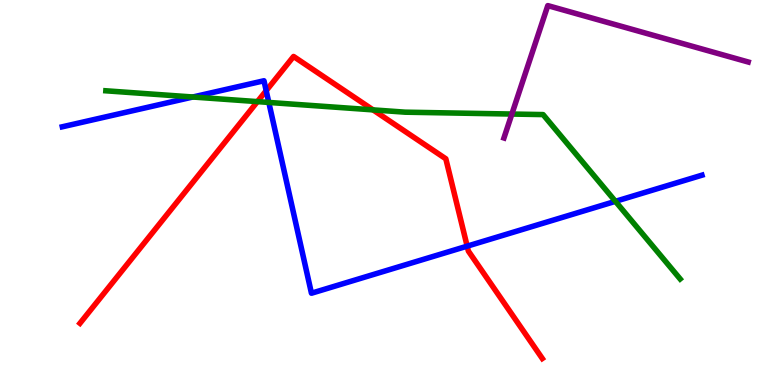[{'lines': ['blue', 'red'], 'intersections': [{'x': 3.43, 'y': 7.64}, {'x': 6.03, 'y': 3.61}]}, {'lines': ['green', 'red'], 'intersections': [{'x': 3.32, 'y': 7.36}, {'x': 4.81, 'y': 7.15}]}, {'lines': ['purple', 'red'], 'intersections': []}, {'lines': ['blue', 'green'], 'intersections': [{'x': 2.49, 'y': 7.48}, {'x': 3.47, 'y': 7.34}, {'x': 7.94, 'y': 4.77}]}, {'lines': ['blue', 'purple'], 'intersections': []}, {'lines': ['green', 'purple'], 'intersections': [{'x': 6.6, 'y': 7.04}]}]